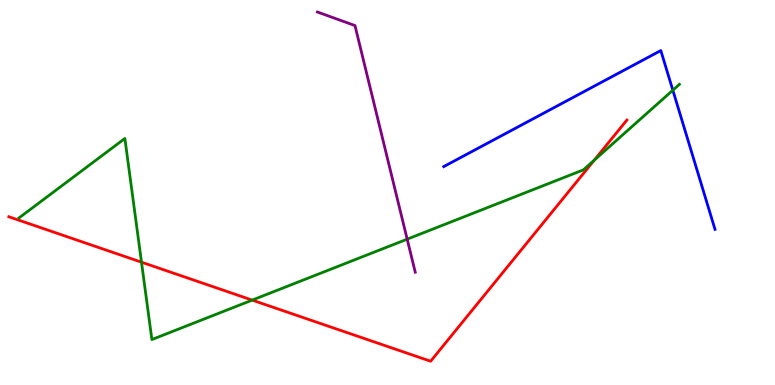[{'lines': ['blue', 'red'], 'intersections': []}, {'lines': ['green', 'red'], 'intersections': [{'x': 1.83, 'y': 3.19}, {'x': 3.25, 'y': 2.21}, {'x': 7.67, 'y': 5.84}]}, {'lines': ['purple', 'red'], 'intersections': []}, {'lines': ['blue', 'green'], 'intersections': [{'x': 8.68, 'y': 7.66}]}, {'lines': ['blue', 'purple'], 'intersections': []}, {'lines': ['green', 'purple'], 'intersections': [{'x': 5.25, 'y': 3.79}]}]